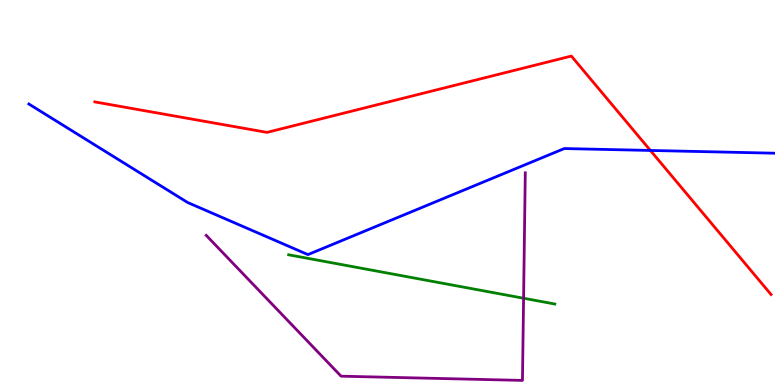[{'lines': ['blue', 'red'], 'intersections': [{'x': 8.39, 'y': 6.09}]}, {'lines': ['green', 'red'], 'intersections': []}, {'lines': ['purple', 'red'], 'intersections': []}, {'lines': ['blue', 'green'], 'intersections': []}, {'lines': ['blue', 'purple'], 'intersections': []}, {'lines': ['green', 'purple'], 'intersections': [{'x': 6.76, 'y': 2.25}]}]